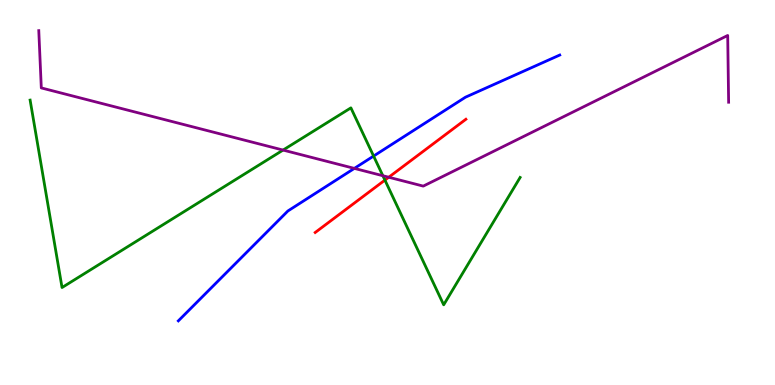[{'lines': ['blue', 'red'], 'intersections': []}, {'lines': ['green', 'red'], 'intersections': [{'x': 4.97, 'y': 5.32}]}, {'lines': ['purple', 'red'], 'intersections': [{'x': 5.02, 'y': 5.4}]}, {'lines': ['blue', 'green'], 'intersections': [{'x': 4.82, 'y': 5.95}]}, {'lines': ['blue', 'purple'], 'intersections': [{'x': 4.57, 'y': 5.63}]}, {'lines': ['green', 'purple'], 'intersections': [{'x': 3.65, 'y': 6.1}, {'x': 4.94, 'y': 5.44}]}]